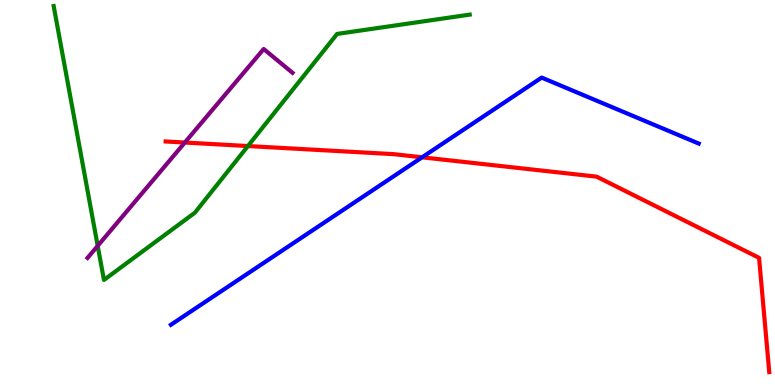[{'lines': ['blue', 'red'], 'intersections': [{'x': 5.45, 'y': 5.91}]}, {'lines': ['green', 'red'], 'intersections': [{'x': 3.2, 'y': 6.21}]}, {'lines': ['purple', 'red'], 'intersections': [{'x': 2.38, 'y': 6.3}]}, {'lines': ['blue', 'green'], 'intersections': []}, {'lines': ['blue', 'purple'], 'intersections': []}, {'lines': ['green', 'purple'], 'intersections': [{'x': 1.26, 'y': 3.61}]}]